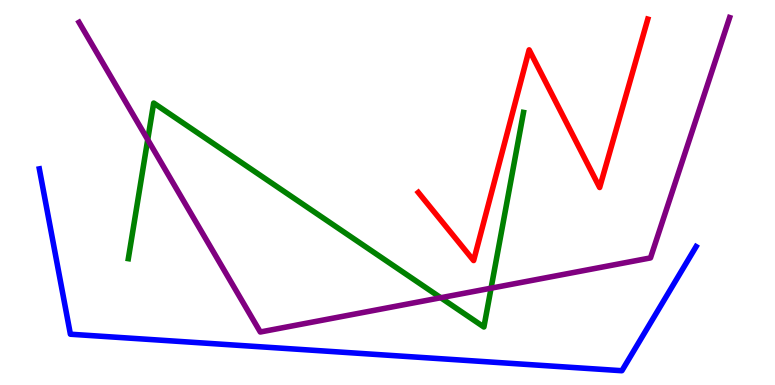[{'lines': ['blue', 'red'], 'intersections': []}, {'lines': ['green', 'red'], 'intersections': []}, {'lines': ['purple', 'red'], 'intersections': []}, {'lines': ['blue', 'green'], 'intersections': []}, {'lines': ['blue', 'purple'], 'intersections': []}, {'lines': ['green', 'purple'], 'intersections': [{'x': 1.91, 'y': 6.37}, {'x': 5.69, 'y': 2.27}, {'x': 6.34, 'y': 2.51}]}]